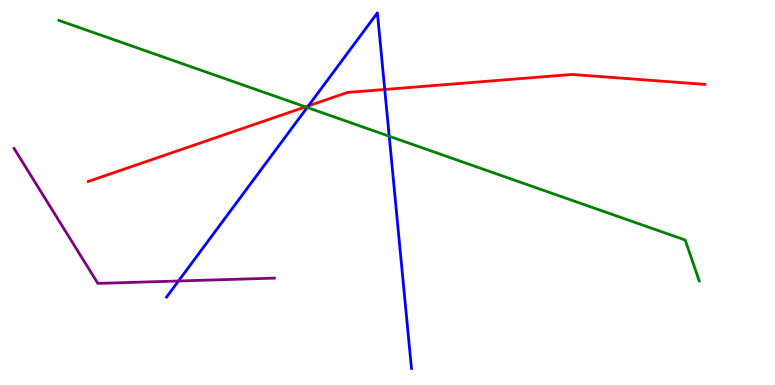[{'lines': ['blue', 'red'], 'intersections': [{'x': 3.98, 'y': 7.25}, {'x': 4.96, 'y': 7.68}]}, {'lines': ['green', 'red'], 'intersections': [{'x': 3.94, 'y': 7.22}]}, {'lines': ['purple', 'red'], 'intersections': []}, {'lines': ['blue', 'green'], 'intersections': [{'x': 3.96, 'y': 7.21}, {'x': 5.02, 'y': 6.46}]}, {'lines': ['blue', 'purple'], 'intersections': [{'x': 2.3, 'y': 2.7}]}, {'lines': ['green', 'purple'], 'intersections': []}]